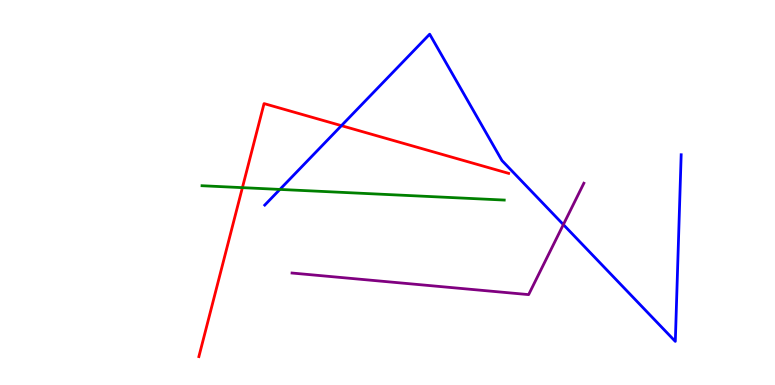[{'lines': ['blue', 'red'], 'intersections': [{'x': 4.41, 'y': 6.74}]}, {'lines': ['green', 'red'], 'intersections': [{'x': 3.13, 'y': 5.13}]}, {'lines': ['purple', 'red'], 'intersections': []}, {'lines': ['blue', 'green'], 'intersections': [{'x': 3.61, 'y': 5.08}]}, {'lines': ['blue', 'purple'], 'intersections': [{'x': 7.27, 'y': 4.17}]}, {'lines': ['green', 'purple'], 'intersections': []}]